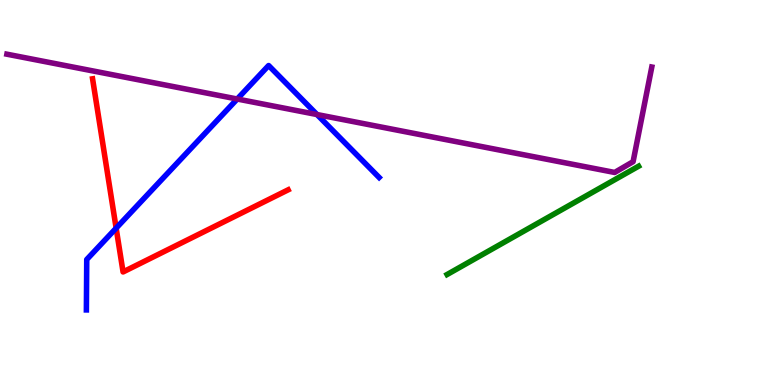[{'lines': ['blue', 'red'], 'intersections': [{'x': 1.5, 'y': 4.07}]}, {'lines': ['green', 'red'], 'intersections': []}, {'lines': ['purple', 'red'], 'intersections': []}, {'lines': ['blue', 'green'], 'intersections': []}, {'lines': ['blue', 'purple'], 'intersections': [{'x': 3.06, 'y': 7.43}, {'x': 4.09, 'y': 7.02}]}, {'lines': ['green', 'purple'], 'intersections': []}]